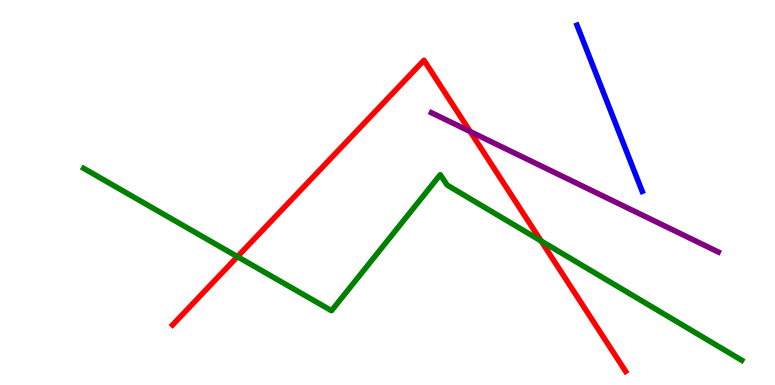[{'lines': ['blue', 'red'], 'intersections': []}, {'lines': ['green', 'red'], 'intersections': [{'x': 3.06, 'y': 3.33}, {'x': 6.98, 'y': 3.74}]}, {'lines': ['purple', 'red'], 'intersections': [{'x': 6.07, 'y': 6.58}]}, {'lines': ['blue', 'green'], 'intersections': []}, {'lines': ['blue', 'purple'], 'intersections': []}, {'lines': ['green', 'purple'], 'intersections': []}]